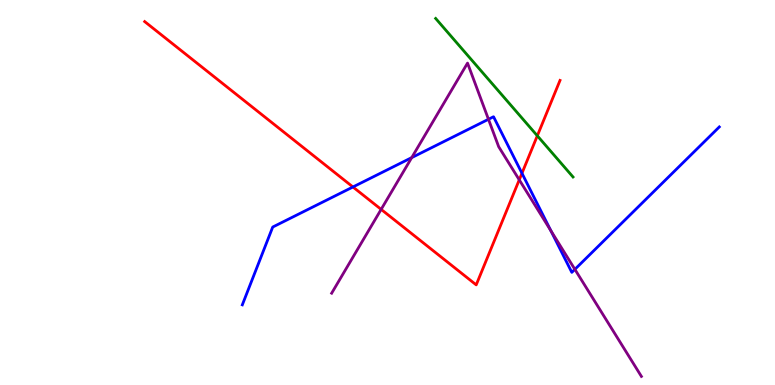[{'lines': ['blue', 'red'], 'intersections': [{'x': 4.55, 'y': 5.14}, {'x': 6.73, 'y': 5.5}]}, {'lines': ['green', 'red'], 'intersections': [{'x': 6.93, 'y': 6.47}]}, {'lines': ['purple', 'red'], 'intersections': [{'x': 4.92, 'y': 4.56}, {'x': 6.7, 'y': 5.33}]}, {'lines': ['blue', 'green'], 'intersections': []}, {'lines': ['blue', 'purple'], 'intersections': [{'x': 5.31, 'y': 5.91}, {'x': 6.3, 'y': 6.9}, {'x': 7.11, 'y': 4.01}, {'x': 7.42, 'y': 3.0}]}, {'lines': ['green', 'purple'], 'intersections': []}]